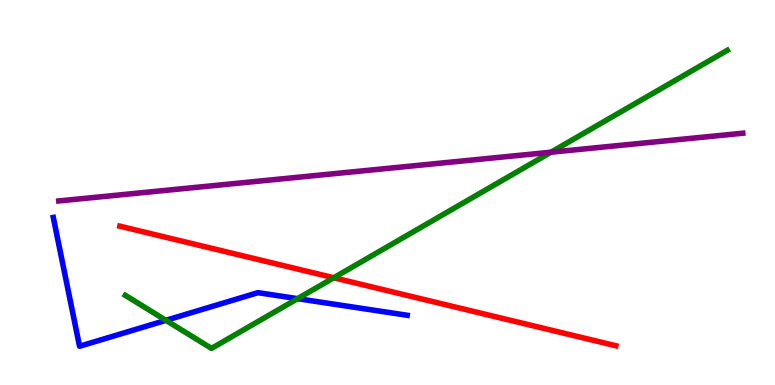[{'lines': ['blue', 'red'], 'intersections': []}, {'lines': ['green', 'red'], 'intersections': [{'x': 4.31, 'y': 2.79}]}, {'lines': ['purple', 'red'], 'intersections': []}, {'lines': ['blue', 'green'], 'intersections': [{'x': 2.14, 'y': 1.68}, {'x': 3.84, 'y': 2.24}]}, {'lines': ['blue', 'purple'], 'intersections': []}, {'lines': ['green', 'purple'], 'intersections': [{'x': 7.11, 'y': 6.05}]}]